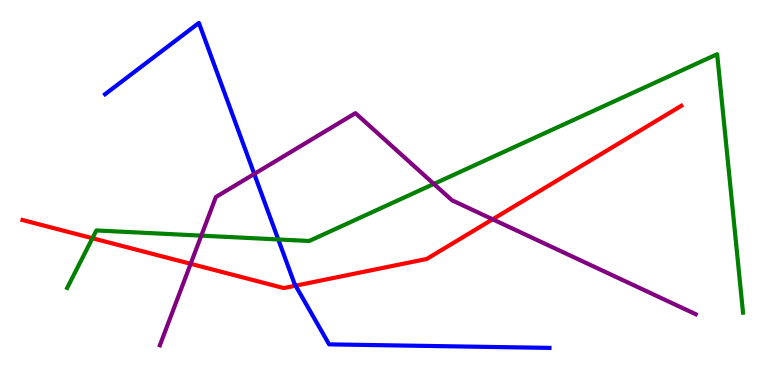[{'lines': ['blue', 'red'], 'intersections': [{'x': 3.81, 'y': 2.58}]}, {'lines': ['green', 'red'], 'intersections': [{'x': 1.19, 'y': 3.81}]}, {'lines': ['purple', 'red'], 'intersections': [{'x': 2.46, 'y': 3.15}, {'x': 6.36, 'y': 4.3}]}, {'lines': ['blue', 'green'], 'intersections': [{'x': 3.59, 'y': 3.78}]}, {'lines': ['blue', 'purple'], 'intersections': [{'x': 3.28, 'y': 5.48}]}, {'lines': ['green', 'purple'], 'intersections': [{'x': 2.6, 'y': 3.88}, {'x': 5.6, 'y': 5.22}]}]